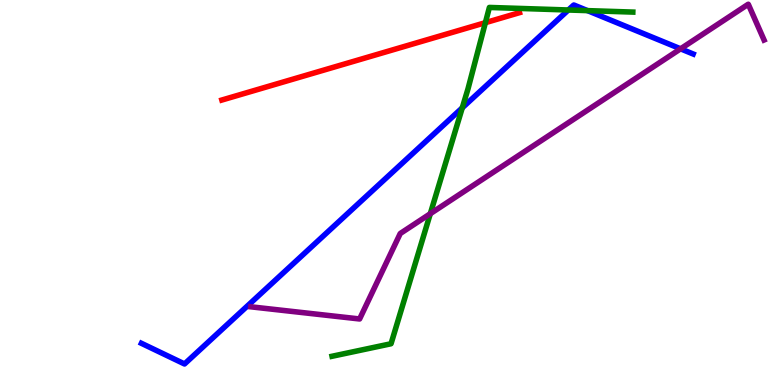[{'lines': ['blue', 'red'], 'intersections': []}, {'lines': ['green', 'red'], 'intersections': [{'x': 6.26, 'y': 9.41}]}, {'lines': ['purple', 'red'], 'intersections': []}, {'lines': ['blue', 'green'], 'intersections': [{'x': 5.96, 'y': 7.2}, {'x': 7.33, 'y': 9.74}, {'x': 7.58, 'y': 9.72}]}, {'lines': ['blue', 'purple'], 'intersections': [{'x': 8.78, 'y': 8.73}]}, {'lines': ['green', 'purple'], 'intersections': [{'x': 5.55, 'y': 4.45}]}]